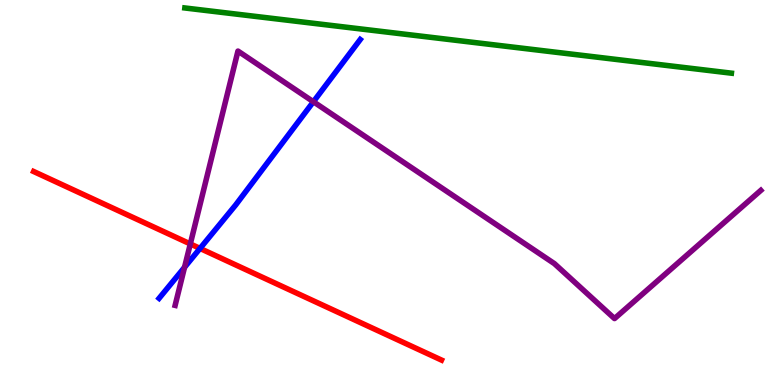[{'lines': ['blue', 'red'], 'intersections': [{'x': 2.58, 'y': 3.55}]}, {'lines': ['green', 'red'], 'intersections': []}, {'lines': ['purple', 'red'], 'intersections': [{'x': 2.46, 'y': 3.66}]}, {'lines': ['blue', 'green'], 'intersections': []}, {'lines': ['blue', 'purple'], 'intersections': [{'x': 2.38, 'y': 3.06}, {'x': 4.04, 'y': 7.36}]}, {'lines': ['green', 'purple'], 'intersections': []}]